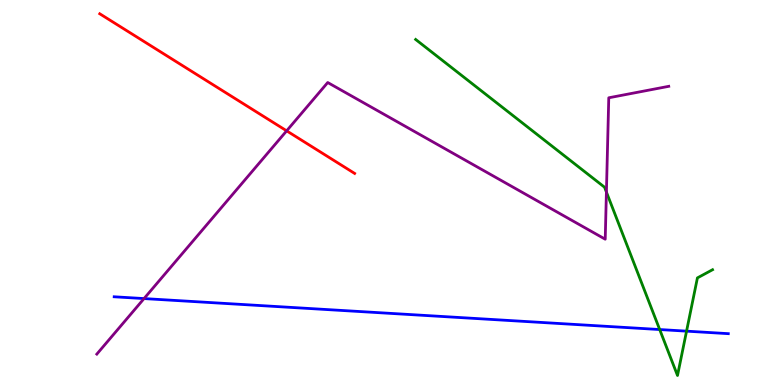[{'lines': ['blue', 'red'], 'intersections': []}, {'lines': ['green', 'red'], 'intersections': []}, {'lines': ['purple', 'red'], 'intersections': [{'x': 3.7, 'y': 6.6}]}, {'lines': ['blue', 'green'], 'intersections': [{'x': 8.51, 'y': 1.44}, {'x': 8.86, 'y': 1.4}]}, {'lines': ['blue', 'purple'], 'intersections': [{'x': 1.86, 'y': 2.24}]}, {'lines': ['green', 'purple'], 'intersections': [{'x': 7.82, 'y': 5.01}]}]